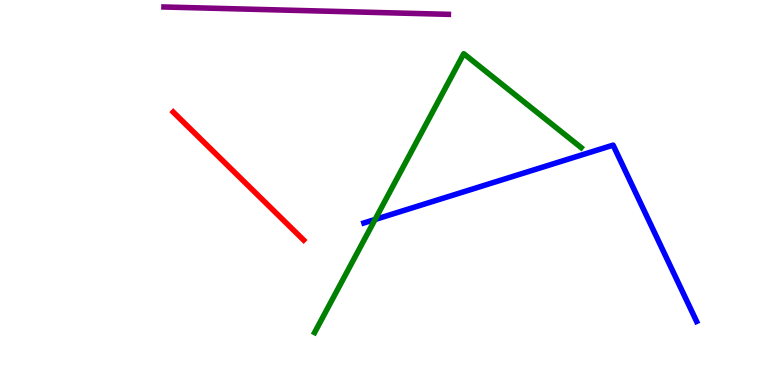[{'lines': ['blue', 'red'], 'intersections': []}, {'lines': ['green', 'red'], 'intersections': []}, {'lines': ['purple', 'red'], 'intersections': []}, {'lines': ['blue', 'green'], 'intersections': [{'x': 4.84, 'y': 4.3}]}, {'lines': ['blue', 'purple'], 'intersections': []}, {'lines': ['green', 'purple'], 'intersections': []}]